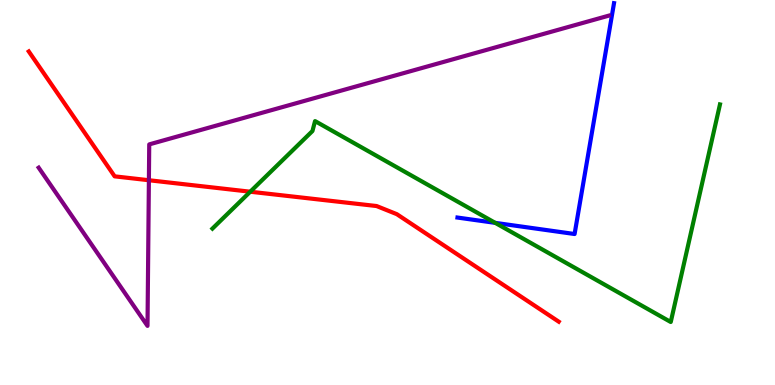[{'lines': ['blue', 'red'], 'intersections': []}, {'lines': ['green', 'red'], 'intersections': [{'x': 3.23, 'y': 5.02}]}, {'lines': ['purple', 'red'], 'intersections': [{'x': 1.92, 'y': 5.32}]}, {'lines': ['blue', 'green'], 'intersections': [{'x': 6.39, 'y': 4.21}]}, {'lines': ['blue', 'purple'], 'intersections': []}, {'lines': ['green', 'purple'], 'intersections': []}]